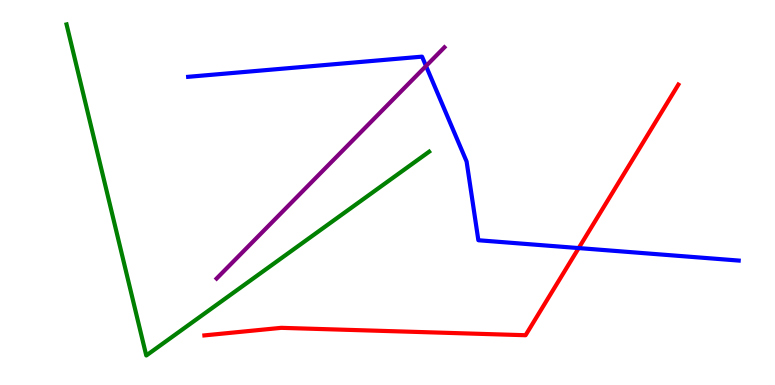[{'lines': ['blue', 'red'], 'intersections': [{'x': 7.47, 'y': 3.56}]}, {'lines': ['green', 'red'], 'intersections': []}, {'lines': ['purple', 'red'], 'intersections': []}, {'lines': ['blue', 'green'], 'intersections': []}, {'lines': ['blue', 'purple'], 'intersections': [{'x': 5.5, 'y': 8.29}]}, {'lines': ['green', 'purple'], 'intersections': []}]